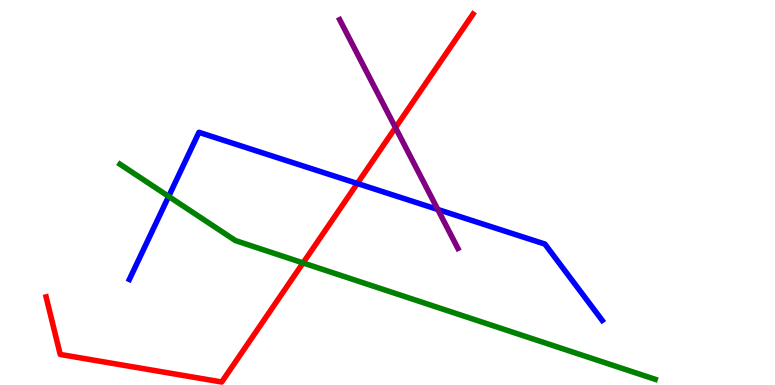[{'lines': ['blue', 'red'], 'intersections': [{'x': 4.61, 'y': 5.23}]}, {'lines': ['green', 'red'], 'intersections': [{'x': 3.91, 'y': 3.17}]}, {'lines': ['purple', 'red'], 'intersections': [{'x': 5.1, 'y': 6.69}]}, {'lines': ['blue', 'green'], 'intersections': [{'x': 2.18, 'y': 4.9}]}, {'lines': ['blue', 'purple'], 'intersections': [{'x': 5.65, 'y': 4.56}]}, {'lines': ['green', 'purple'], 'intersections': []}]